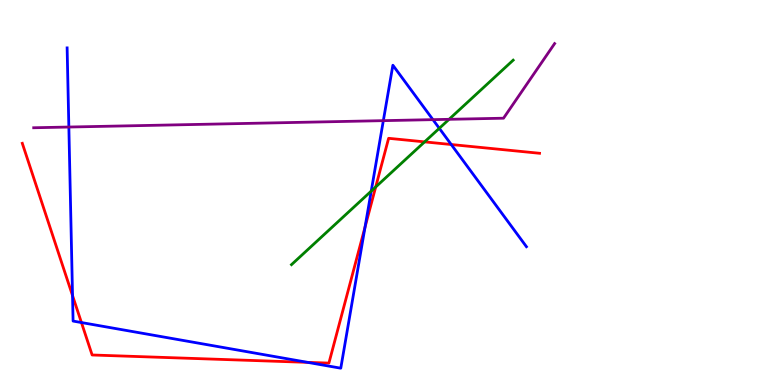[{'lines': ['blue', 'red'], 'intersections': [{'x': 0.936, 'y': 2.32}, {'x': 1.05, 'y': 1.62}, {'x': 3.97, 'y': 0.588}, {'x': 4.71, 'y': 4.1}, {'x': 5.82, 'y': 6.25}]}, {'lines': ['green', 'red'], 'intersections': [{'x': 4.85, 'y': 5.14}, {'x': 5.48, 'y': 6.31}]}, {'lines': ['purple', 'red'], 'intersections': []}, {'lines': ['blue', 'green'], 'intersections': [{'x': 4.79, 'y': 5.04}, {'x': 5.67, 'y': 6.67}]}, {'lines': ['blue', 'purple'], 'intersections': [{'x': 0.888, 'y': 6.7}, {'x': 4.95, 'y': 6.87}, {'x': 5.59, 'y': 6.89}]}, {'lines': ['green', 'purple'], 'intersections': [{'x': 5.79, 'y': 6.9}]}]